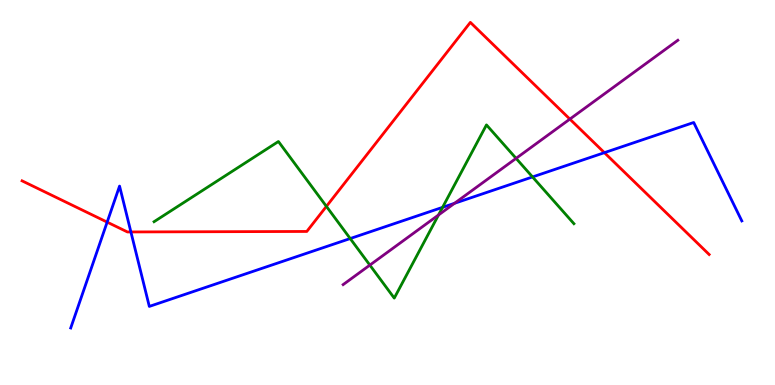[{'lines': ['blue', 'red'], 'intersections': [{'x': 1.38, 'y': 4.23}, {'x': 1.69, 'y': 3.98}, {'x': 7.8, 'y': 6.03}]}, {'lines': ['green', 'red'], 'intersections': [{'x': 4.21, 'y': 4.64}]}, {'lines': ['purple', 'red'], 'intersections': [{'x': 7.35, 'y': 6.91}]}, {'lines': ['blue', 'green'], 'intersections': [{'x': 4.52, 'y': 3.8}, {'x': 5.71, 'y': 4.61}, {'x': 6.87, 'y': 5.4}]}, {'lines': ['blue', 'purple'], 'intersections': [{'x': 5.86, 'y': 4.72}]}, {'lines': ['green', 'purple'], 'intersections': [{'x': 4.77, 'y': 3.11}, {'x': 5.66, 'y': 4.42}, {'x': 6.66, 'y': 5.89}]}]